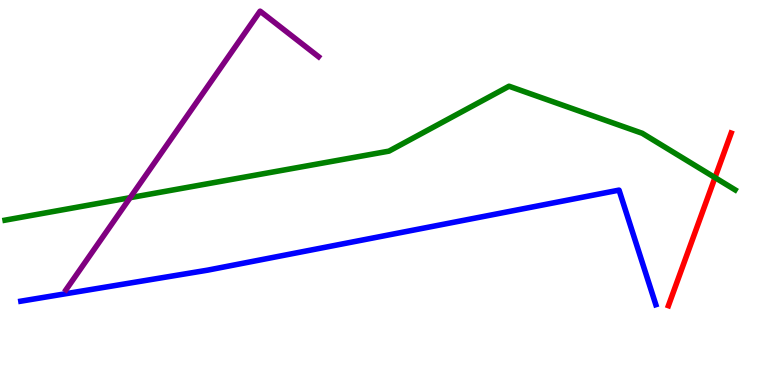[{'lines': ['blue', 'red'], 'intersections': []}, {'lines': ['green', 'red'], 'intersections': [{'x': 9.23, 'y': 5.39}]}, {'lines': ['purple', 'red'], 'intersections': []}, {'lines': ['blue', 'green'], 'intersections': []}, {'lines': ['blue', 'purple'], 'intersections': []}, {'lines': ['green', 'purple'], 'intersections': [{'x': 1.68, 'y': 4.87}]}]